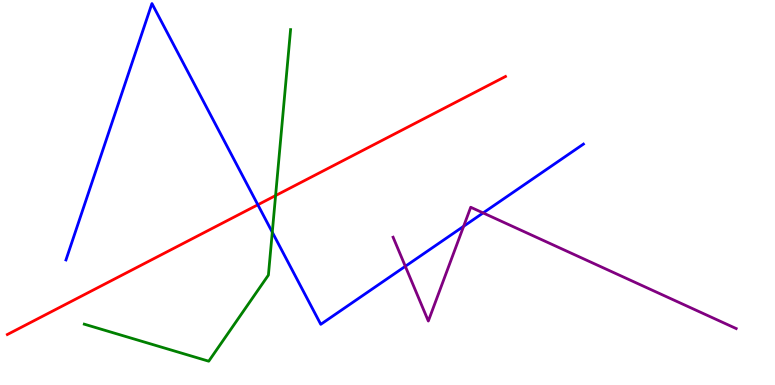[{'lines': ['blue', 'red'], 'intersections': [{'x': 3.33, 'y': 4.68}]}, {'lines': ['green', 'red'], 'intersections': [{'x': 3.56, 'y': 4.92}]}, {'lines': ['purple', 'red'], 'intersections': []}, {'lines': ['blue', 'green'], 'intersections': [{'x': 3.51, 'y': 3.97}]}, {'lines': ['blue', 'purple'], 'intersections': [{'x': 5.23, 'y': 3.08}, {'x': 5.98, 'y': 4.12}, {'x': 6.23, 'y': 4.47}]}, {'lines': ['green', 'purple'], 'intersections': []}]